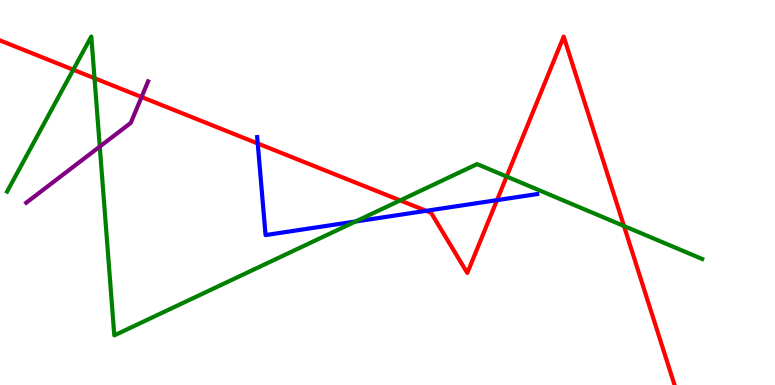[{'lines': ['blue', 'red'], 'intersections': [{'x': 3.33, 'y': 6.27}, {'x': 5.5, 'y': 4.52}, {'x': 6.41, 'y': 4.8}]}, {'lines': ['green', 'red'], 'intersections': [{'x': 0.945, 'y': 8.19}, {'x': 1.22, 'y': 7.97}, {'x': 5.16, 'y': 4.79}, {'x': 6.54, 'y': 5.41}, {'x': 8.05, 'y': 4.13}]}, {'lines': ['purple', 'red'], 'intersections': [{'x': 1.83, 'y': 7.48}]}, {'lines': ['blue', 'green'], 'intersections': [{'x': 4.59, 'y': 4.25}]}, {'lines': ['blue', 'purple'], 'intersections': []}, {'lines': ['green', 'purple'], 'intersections': [{'x': 1.29, 'y': 6.19}]}]